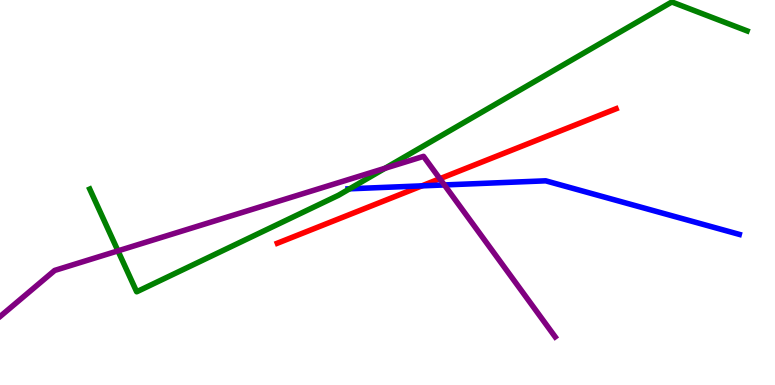[{'lines': ['blue', 'red'], 'intersections': [{'x': 5.44, 'y': 5.17}]}, {'lines': ['green', 'red'], 'intersections': []}, {'lines': ['purple', 'red'], 'intersections': [{'x': 5.68, 'y': 5.36}]}, {'lines': ['blue', 'green'], 'intersections': [{'x': 4.51, 'y': 5.1}]}, {'lines': ['blue', 'purple'], 'intersections': [{'x': 5.73, 'y': 5.2}]}, {'lines': ['green', 'purple'], 'intersections': [{'x': 1.52, 'y': 3.48}, {'x': 4.97, 'y': 5.63}]}]